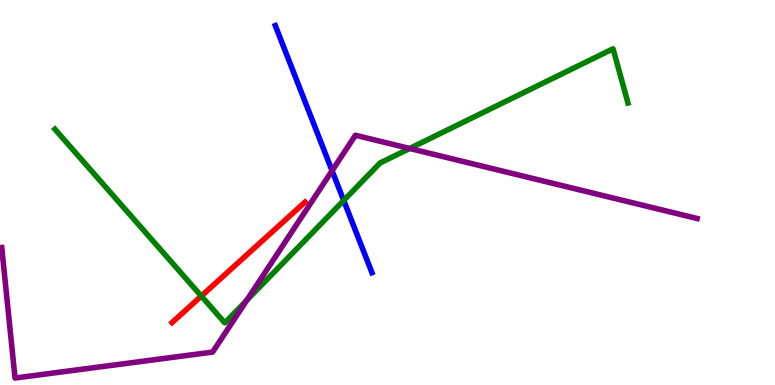[{'lines': ['blue', 'red'], 'intersections': []}, {'lines': ['green', 'red'], 'intersections': [{'x': 2.6, 'y': 2.31}]}, {'lines': ['purple', 'red'], 'intersections': []}, {'lines': ['blue', 'green'], 'intersections': [{'x': 4.43, 'y': 4.79}]}, {'lines': ['blue', 'purple'], 'intersections': [{'x': 4.28, 'y': 5.57}]}, {'lines': ['green', 'purple'], 'intersections': [{'x': 3.18, 'y': 2.2}, {'x': 5.29, 'y': 6.14}]}]